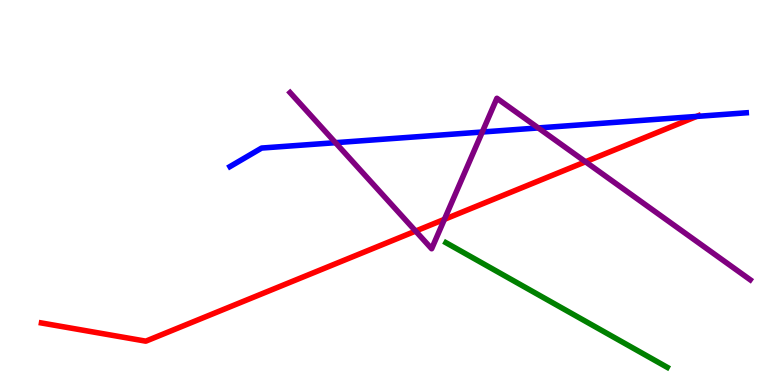[{'lines': ['blue', 'red'], 'intersections': [{'x': 8.99, 'y': 6.98}]}, {'lines': ['green', 'red'], 'intersections': []}, {'lines': ['purple', 'red'], 'intersections': [{'x': 5.36, 'y': 4.0}, {'x': 5.73, 'y': 4.3}, {'x': 7.55, 'y': 5.8}]}, {'lines': ['blue', 'green'], 'intersections': []}, {'lines': ['blue', 'purple'], 'intersections': [{'x': 4.33, 'y': 6.29}, {'x': 6.22, 'y': 6.57}, {'x': 6.95, 'y': 6.68}]}, {'lines': ['green', 'purple'], 'intersections': []}]